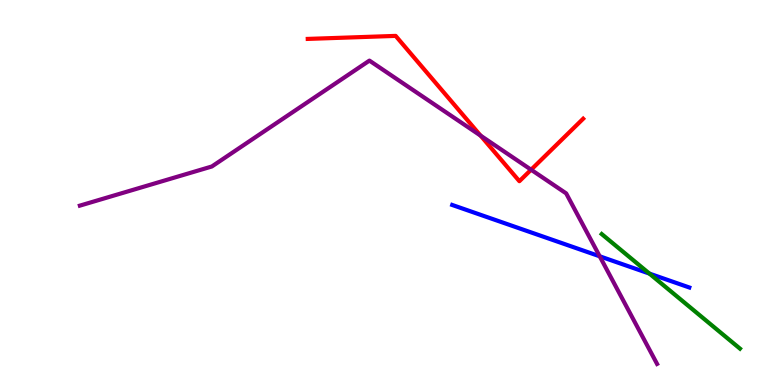[{'lines': ['blue', 'red'], 'intersections': []}, {'lines': ['green', 'red'], 'intersections': []}, {'lines': ['purple', 'red'], 'intersections': [{'x': 6.2, 'y': 6.48}, {'x': 6.85, 'y': 5.59}]}, {'lines': ['blue', 'green'], 'intersections': [{'x': 8.38, 'y': 2.89}]}, {'lines': ['blue', 'purple'], 'intersections': [{'x': 7.74, 'y': 3.34}]}, {'lines': ['green', 'purple'], 'intersections': []}]